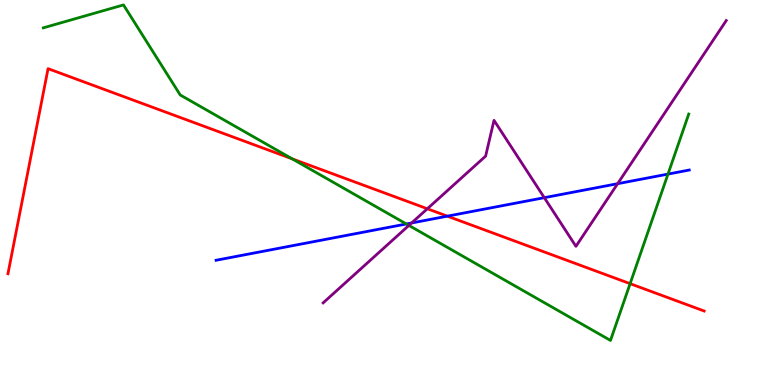[{'lines': ['blue', 'red'], 'intersections': [{'x': 5.77, 'y': 4.39}]}, {'lines': ['green', 'red'], 'intersections': [{'x': 3.77, 'y': 5.87}, {'x': 8.13, 'y': 2.63}]}, {'lines': ['purple', 'red'], 'intersections': [{'x': 5.51, 'y': 4.58}]}, {'lines': ['blue', 'green'], 'intersections': [{'x': 5.24, 'y': 4.18}, {'x': 8.62, 'y': 5.48}]}, {'lines': ['blue', 'purple'], 'intersections': [{'x': 5.31, 'y': 4.21}, {'x': 7.02, 'y': 4.87}, {'x': 7.97, 'y': 5.23}]}, {'lines': ['green', 'purple'], 'intersections': [{'x': 5.28, 'y': 4.14}]}]